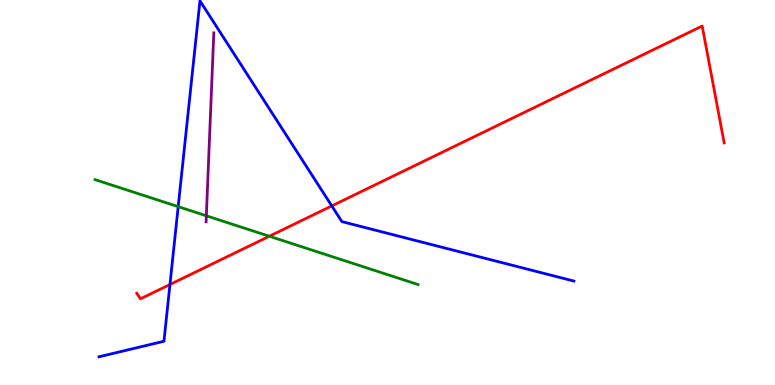[{'lines': ['blue', 'red'], 'intersections': [{'x': 2.19, 'y': 2.61}, {'x': 4.28, 'y': 4.65}]}, {'lines': ['green', 'red'], 'intersections': [{'x': 3.48, 'y': 3.86}]}, {'lines': ['purple', 'red'], 'intersections': []}, {'lines': ['blue', 'green'], 'intersections': [{'x': 2.3, 'y': 4.63}]}, {'lines': ['blue', 'purple'], 'intersections': []}, {'lines': ['green', 'purple'], 'intersections': [{'x': 2.66, 'y': 4.4}]}]